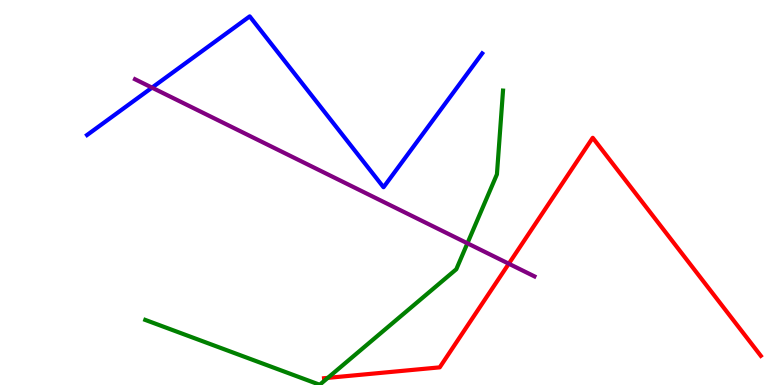[{'lines': ['blue', 'red'], 'intersections': []}, {'lines': ['green', 'red'], 'intersections': [{'x': 4.23, 'y': 0.185}]}, {'lines': ['purple', 'red'], 'intersections': [{'x': 6.57, 'y': 3.15}]}, {'lines': ['blue', 'green'], 'intersections': []}, {'lines': ['blue', 'purple'], 'intersections': [{'x': 1.96, 'y': 7.72}]}, {'lines': ['green', 'purple'], 'intersections': [{'x': 6.03, 'y': 3.68}]}]